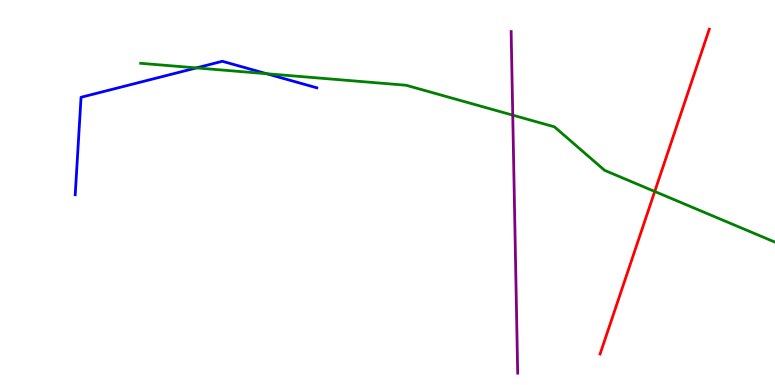[{'lines': ['blue', 'red'], 'intersections': []}, {'lines': ['green', 'red'], 'intersections': [{'x': 8.45, 'y': 5.03}]}, {'lines': ['purple', 'red'], 'intersections': []}, {'lines': ['blue', 'green'], 'intersections': [{'x': 2.53, 'y': 8.24}, {'x': 3.44, 'y': 8.09}]}, {'lines': ['blue', 'purple'], 'intersections': []}, {'lines': ['green', 'purple'], 'intersections': [{'x': 6.62, 'y': 7.01}]}]